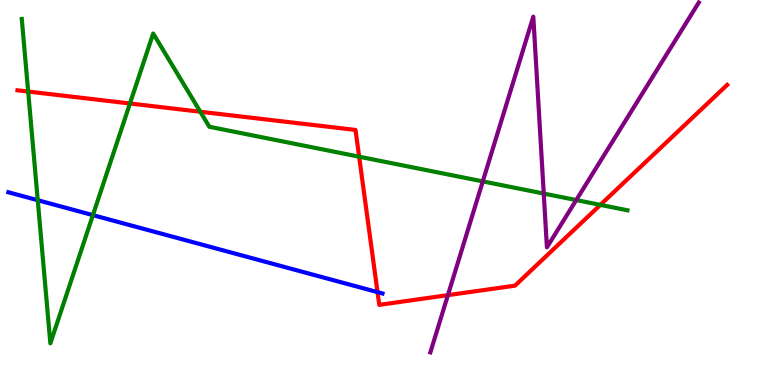[{'lines': ['blue', 'red'], 'intersections': [{'x': 4.87, 'y': 2.41}]}, {'lines': ['green', 'red'], 'intersections': [{'x': 0.364, 'y': 7.62}, {'x': 1.68, 'y': 7.31}, {'x': 2.58, 'y': 7.1}, {'x': 4.63, 'y': 5.93}, {'x': 7.75, 'y': 4.68}]}, {'lines': ['purple', 'red'], 'intersections': [{'x': 5.78, 'y': 2.33}]}, {'lines': ['blue', 'green'], 'intersections': [{'x': 0.487, 'y': 4.8}, {'x': 1.2, 'y': 4.41}]}, {'lines': ['blue', 'purple'], 'intersections': []}, {'lines': ['green', 'purple'], 'intersections': [{'x': 6.23, 'y': 5.29}, {'x': 7.02, 'y': 4.97}, {'x': 7.44, 'y': 4.8}]}]